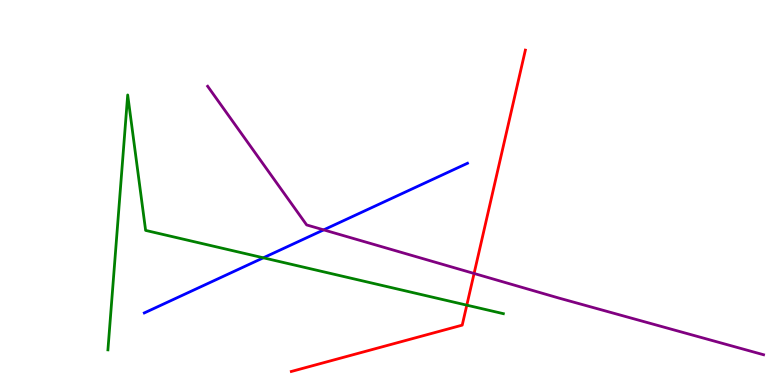[{'lines': ['blue', 'red'], 'intersections': []}, {'lines': ['green', 'red'], 'intersections': [{'x': 6.02, 'y': 2.07}]}, {'lines': ['purple', 'red'], 'intersections': [{'x': 6.12, 'y': 2.9}]}, {'lines': ['blue', 'green'], 'intersections': [{'x': 3.4, 'y': 3.3}]}, {'lines': ['blue', 'purple'], 'intersections': [{'x': 4.18, 'y': 4.03}]}, {'lines': ['green', 'purple'], 'intersections': []}]